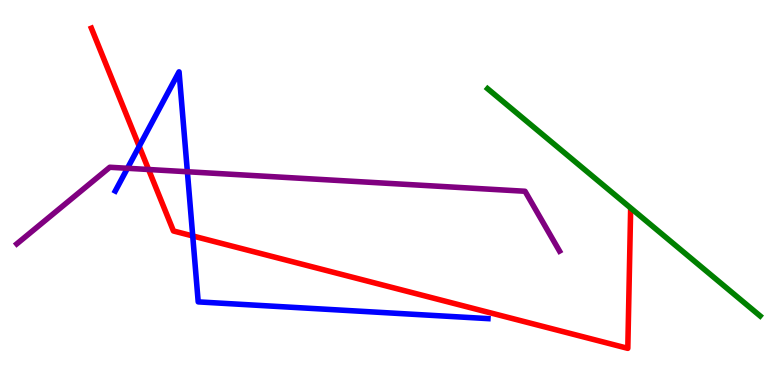[{'lines': ['blue', 'red'], 'intersections': [{'x': 1.8, 'y': 6.2}, {'x': 2.49, 'y': 3.87}]}, {'lines': ['green', 'red'], 'intersections': []}, {'lines': ['purple', 'red'], 'intersections': [{'x': 1.92, 'y': 5.6}]}, {'lines': ['blue', 'green'], 'intersections': []}, {'lines': ['blue', 'purple'], 'intersections': [{'x': 1.64, 'y': 5.63}, {'x': 2.42, 'y': 5.54}]}, {'lines': ['green', 'purple'], 'intersections': []}]